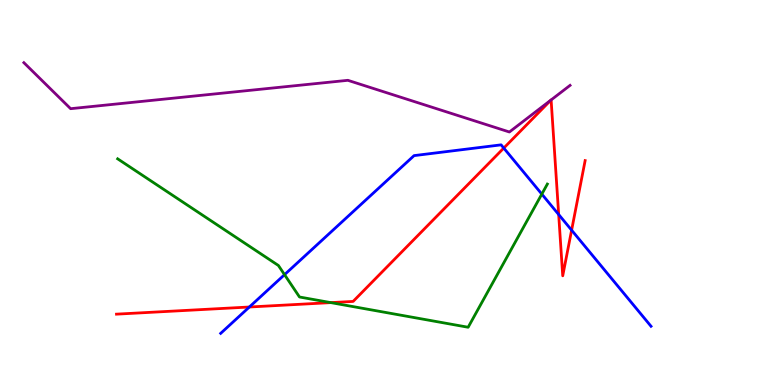[{'lines': ['blue', 'red'], 'intersections': [{'x': 3.22, 'y': 2.03}, {'x': 6.5, 'y': 6.15}, {'x': 7.21, 'y': 4.43}, {'x': 7.38, 'y': 4.02}]}, {'lines': ['green', 'red'], 'intersections': [{'x': 4.27, 'y': 2.14}]}, {'lines': ['purple', 'red'], 'intersections': [{'x': 7.11, 'y': 7.4}, {'x': 7.11, 'y': 7.4}]}, {'lines': ['blue', 'green'], 'intersections': [{'x': 3.67, 'y': 2.87}, {'x': 6.99, 'y': 4.96}]}, {'lines': ['blue', 'purple'], 'intersections': []}, {'lines': ['green', 'purple'], 'intersections': []}]